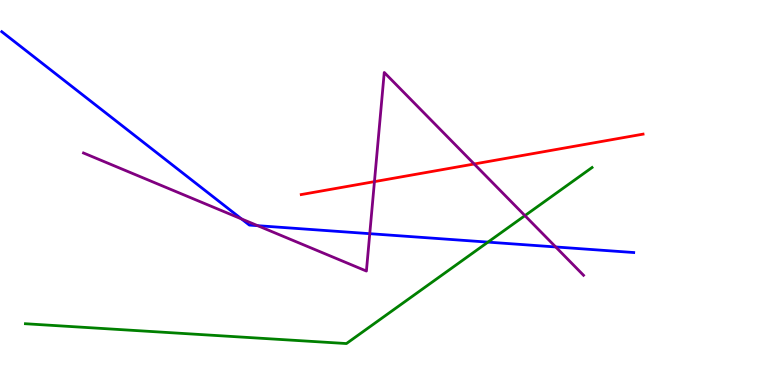[{'lines': ['blue', 'red'], 'intersections': []}, {'lines': ['green', 'red'], 'intersections': []}, {'lines': ['purple', 'red'], 'intersections': [{'x': 4.83, 'y': 5.28}, {'x': 6.12, 'y': 5.74}]}, {'lines': ['blue', 'green'], 'intersections': [{'x': 6.3, 'y': 3.71}]}, {'lines': ['blue', 'purple'], 'intersections': [{'x': 3.12, 'y': 4.31}, {'x': 3.32, 'y': 4.14}, {'x': 4.77, 'y': 3.93}, {'x': 7.17, 'y': 3.59}]}, {'lines': ['green', 'purple'], 'intersections': [{'x': 6.77, 'y': 4.4}]}]